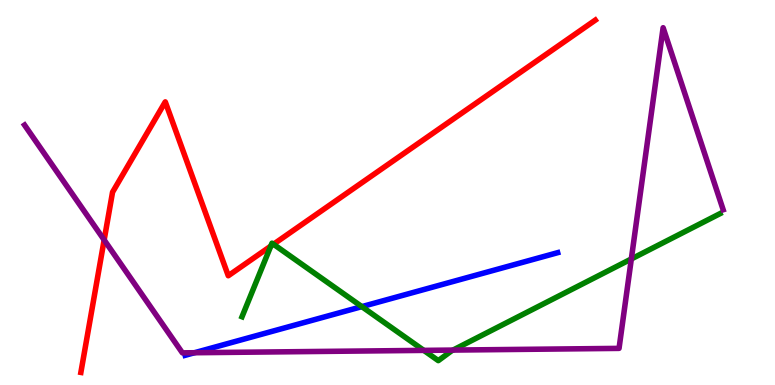[{'lines': ['blue', 'red'], 'intersections': []}, {'lines': ['green', 'red'], 'intersections': [{'x': 3.49, 'y': 3.61}, {'x': 3.53, 'y': 3.66}]}, {'lines': ['purple', 'red'], 'intersections': [{'x': 1.34, 'y': 3.77}]}, {'lines': ['blue', 'green'], 'intersections': [{'x': 4.67, 'y': 2.04}]}, {'lines': ['blue', 'purple'], 'intersections': [{'x': 2.51, 'y': 0.838}]}, {'lines': ['green', 'purple'], 'intersections': [{'x': 5.47, 'y': 0.899}, {'x': 5.85, 'y': 0.907}, {'x': 8.15, 'y': 3.27}]}]